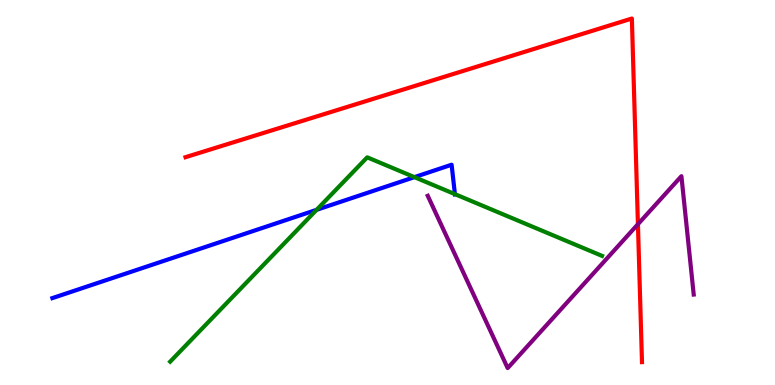[{'lines': ['blue', 'red'], 'intersections': []}, {'lines': ['green', 'red'], 'intersections': []}, {'lines': ['purple', 'red'], 'intersections': [{'x': 8.23, 'y': 4.18}]}, {'lines': ['blue', 'green'], 'intersections': [{'x': 4.09, 'y': 4.55}, {'x': 5.35, 'y': 5.4}, {'x': 5.87, 'y': 4.96}]}, {'lines': ['blue', 'purple'], 'intersections': []}, {'lines': ['green', 'purple'], 'intersections': []}]